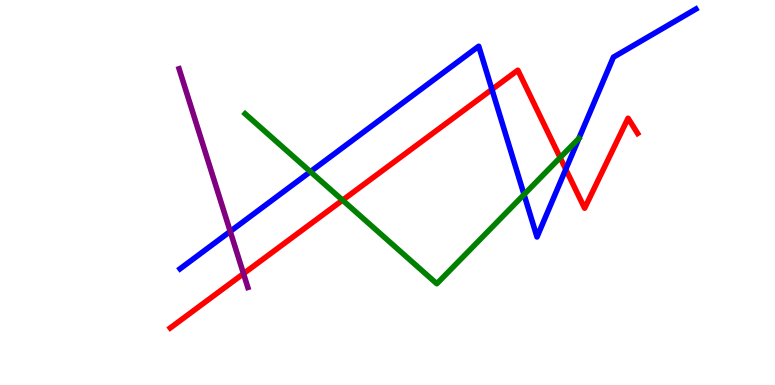[{'lines': ['blue', 'red'], 'intersections': [{'x': 6.35, 'y': 7.68}, {'x': 7.3, 'y': 5.6}]}, {'lines': ['green', 'red'], 'intersections': [{'x': 4.42, 'y': 4.8}, {'x': 7.23, 'y': 5.91}]}, {'lines': ['purple', 'red'], 'intersections': [{'x': 3.14, 'y': 2.89}]}, {'lines': ['blue', 'green'], 'intersections': [{'x': 4.01, 'y': 5.54}, {'x': 6.76, 'y': 4.95}]}, {'lines': ['blue', 'purple'], 'intersections': [{'x': 2.97, 'y': 3.99}]}, {'lines': ['green', 'purple'], 'intersections': []}]